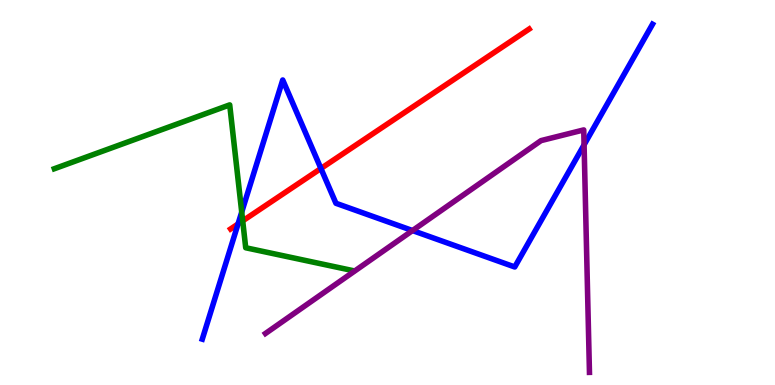[{'lines': ['blue', 'red'], 'intersections': [{'x': 3.07, 'y': 4.18}, {'x': 4.14, 'y': 5.62}]}, {'lines': ['green', 'red'], 'intersections': [{'x': 3.13, 'y': 4.26}]}, {'lines': ['purple', 'red'], 'intersections': []}, {'lines': ['blue', 'green'], 'intersections': [{'x': 3.12, 'y': 4.49}]}, {'lines': ['blue', 'purple'], 'intersections': [{'x': 5.32, 'y': 4.01}, {'x': 7.54, 'y': 6.24}]}, {'lines': ['green', 'purple'], 'intersections': []}]